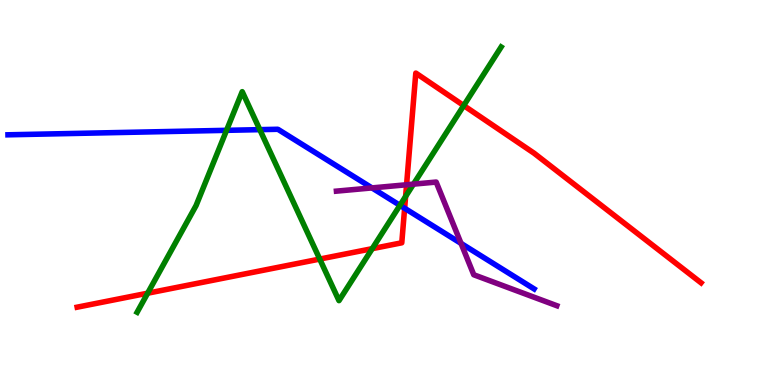[{'lines': ['blue', 'red'], 'intersections': [{'x': 5.22, 'y': 4.59}]}, {'lines': ['green', 'red'], 'intersections': [{'x': 1.91, 'y': 2.38}, {'x': 4.13, 'y': 3.27}, {'x': 4.8, 'y': 3.54}, {'x': 5.23, 'y': 4.9}, {'x': 5.98, 'y': 7.26}]}, {'lines': ['purple', 'red'], 'intersections': [{'x': 5.25, 'y': 5.2}]}, {'lines': ['blue', 'green'], 'intersections': [{'x': 2.92, 'y': 6.61}, {'x': 3.35, 'y': 6.63}, {'x': 5.16, 'y': 4.67}]}, {'lines': ['blue', 'purple'], 'intersections': [{'x': 4.8, 'y': 5.12}, {'x': 5.95, 'y': 3.68}]}, {'lines': ['green', 'purple'], 'intersections': [{'x': 5.34, 'y': 5.22}]}]